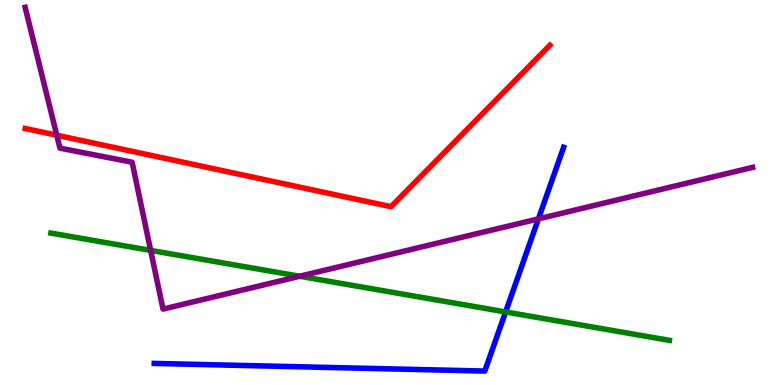[{'lines': ['blue', 'red'], 'intersections': []}, {'lines': ['green', 'red'], 'intersections': []}, {'lines': ['purple', 'red'], 'intersections': [{'x': 0.733, 'y': 6.49}]}, {'lines': ['blue', 'green'], 'intersections': [{'x': 6.52, 'y': 1.9}]}, {'lines': ['blue', 'purple'], 'intersections': [{'x': 6.95, 'y': 4.32}]}, {'lines': ['green', 'purple'], 'intersections': [{'x': 1.94, 'y': 3.5}, {'x': 3.87, 'y': 2.82}]}]